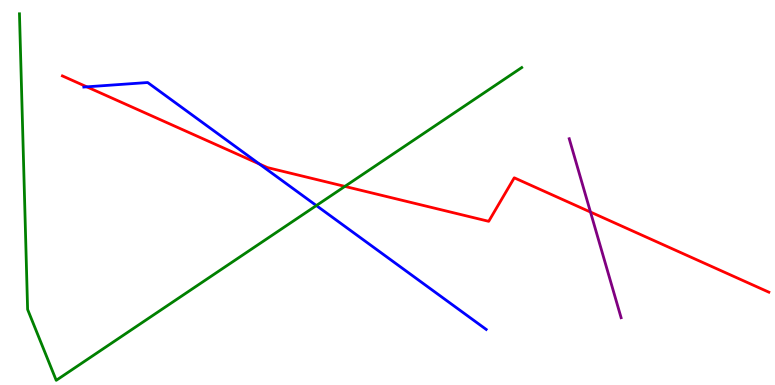[{'lines': ['blue', 'red'], 'intersections': [{'x': 1.12, 'y': 7.74}, {'x': 3.35, 'y': 5.74}]}, {'lines': ['green', 'red'], 'intersections': [{'x': 4.45, 'y': 5.16}]}, {'lines': ['purple', 'red'], 'intersections': [{'x': 7.62, 'y': 4.49}]}, {'lines': ['blue', 'green'], 'intersections': [{'x': 4.08, 'y': 4.66}]}, {'lines': ['blue', 'purple'], 'intersections': []}, {'lines': ['green', 'purple'], 'intersections': []}]